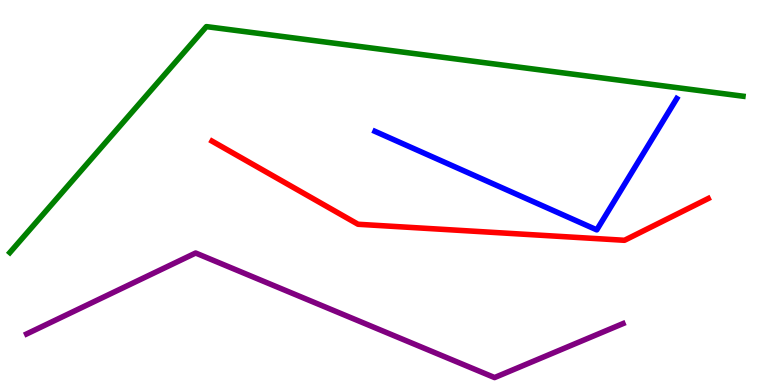[{'lines': ['blue', 'red'], 'intersections': []}, {'lines': ['green', 'red'], 'intersections': []}, {'lines': ['purple', 'red'], 'intersections': []}, {'lines': ['blue', 'green'], 'intersections': []}, {'lines': ['blue', 'purple'], 'intersections': []}, {'lines': ['green', 'purple'], 'intersections': []}]